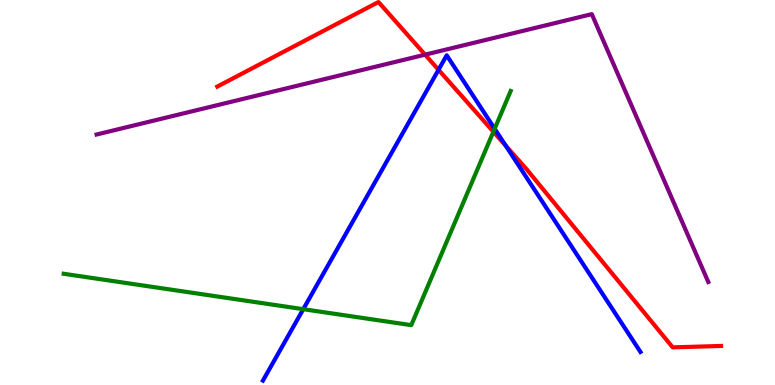[{'lines': ['blue', 'red'], 'intersections': [{'x': 5.66, 'y': 8.19}, {'x': 6.52, 'y': 6.22}]}, {'lines': ['green', 'red'], 'intersections': [{'x': 6.37, 'y': 6.58}]}, {'lines': ['purple', 'red'], 'intersections': [{'x': 5.49, 'y': 8.58}]}, {'lines': ['blue', 'green'], 'intersections': [{'x': 3.91, 'y': 1.97}, {'x': 6.38, 'y': 6.66}]}, {'lines': ['blue', 'purple'], 'intersections': []}, {'lines': ['green', 'purple'], 'intersections': []}]